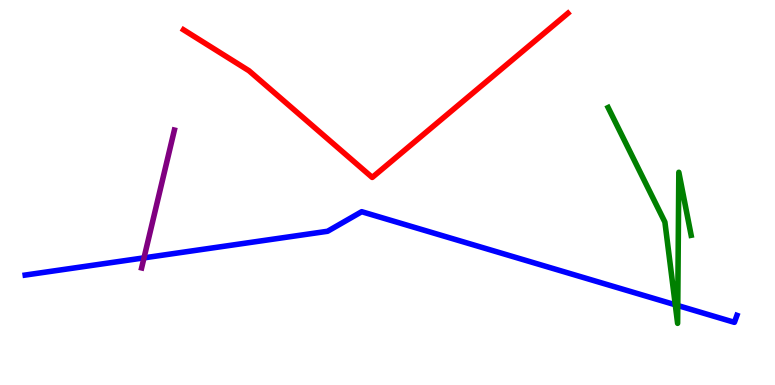[{'lines': ['blue', 'red'], 'intersections': []}, {'lines': ['green', 'red'], 'intersections': []}, {'lines': ['purple', 'red'], 'intersections': []}, {'lines': ['blue', 'green'], 'intersections': [{'x': 8.71, 'y': 2.08}, {'x': 8.75, 'y': 2.06}]}, {'lines': ['blue', 'purple'], 'intersections': [{'x': 1.86, 'y': 3.3}]}, {'lines': ['green', 'purple'], 'intersections': []}]